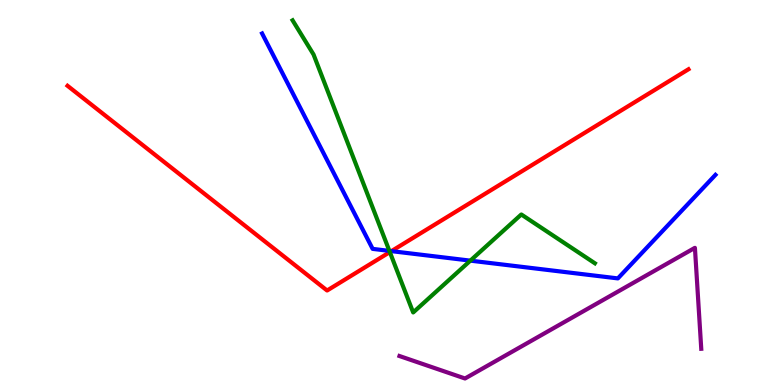[{'lines': ['blue', 'red'], 'intersections': [{'x': 5.05, 'y': 3.48}]}, {'lines': ['green', 'red'], 'intersections': [{'x': 5.03, 'y': 3.45}]}, {'lines': ['purple', 'red'], 'intersections': []}, {'lines': ['blue', 'green'], 'intersections': [{'x': 5.02, 'y': 3.48}, {'x': 6.07, 'y': 3.23}]}, {'lines': ['blue', 'purple'], 'intersections': []}, {'lines': ['green', 'purple'], 'intersections': []}]